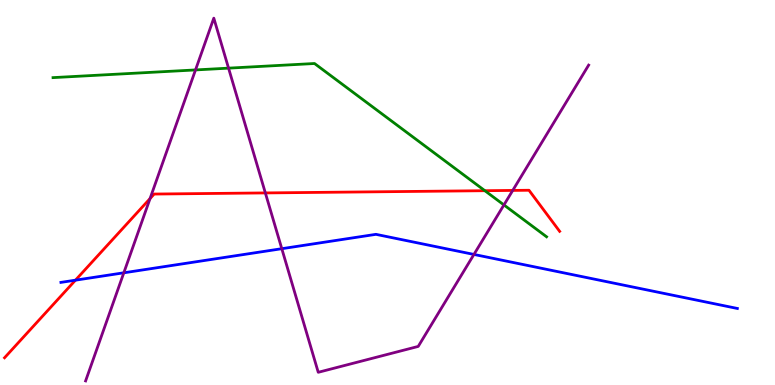[{'lines': ['blue', 'red'], 'intersections': [{'x': 0.974, 'y': 2.72}]}, {'lines': ['green', 'red'], 'intersections': [{'x': 6.26, 'y': 5.05}]}, {'lines': ['purple', 'red'], 'intersections': [{'x': 1.94, 'y': 4.84}, {'x': 3.42, 'y': 4.99}, {'x': 6.62, 'y': 5.05}]}, {'lines': ['blue', 'green'], 'intersections': []}, {'lines': ['blue', 'purple'], 'intersections': [{'x': 1.6, 'y': 2.91}, {'x': 3.64, 'y': 3.54}, {'x': 6.12, 'y': 3.39}]}, {'lines': ['green', 'purple'], 'intersections': [{'x': 2.52, 'y': 8.18}, {'x': 2.95, 'y': 8.23}, {'x': 6.5, 'y': 4.68}]}]